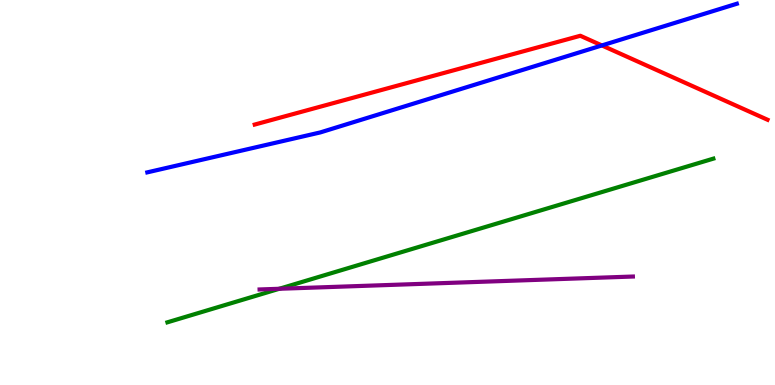[{'lines': ['blue', 'red'], 'intersections': [{'x': 7.77, 'y': 8.82}]}, {'lines': ['green', 'red'], 'intersections': []}, {'lines': ['purple', 'red'], 'intersections': []}, {'lines': ['blue', 'green'], 'intersections': []}, {'lines': ['blue', 'purple'], 'intersections': []}, {'lines': ['green', 'purple'], 'intersections': [{'x': 3.6, 'y': 2.5}]}]